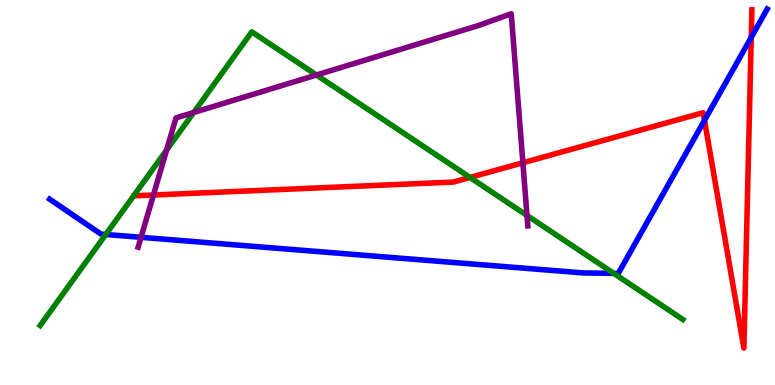[{'lines': ['blue', 'red'], 'intersections': [{'x': 9.09, 'y': 6.87}, {'x': 9.69, 'y': 9.03}]}, {'lines': ['green', 'red'], 'intersections': [{'x': 6.06, 'y': 5.39}]}, {'lines': ['purple', 'red'], 'intersections': [{'x': 1.98, 'y': 4.94}, {'x': 6.75, 'y': 5.77}]}, {'lines': ['blue', 'green'], 'intersections': [{'x': 1.37, 'y': 3.91}, {'x': 7.92, 'y': 2.9}]}, {'lines': ['blue', 'purple'], 'intersections': [{'x': 1.82, 'y': 3.84}]}, {'lines': ['green', 'purple'], 'intersections': [{'x': 2.15, 'y': 6.1}, {'x': 2.5, 'y': 7.08}, {'x': 4.08, 'y': 8.05}, {'x': 6.8, 'y': 4.4}]}]